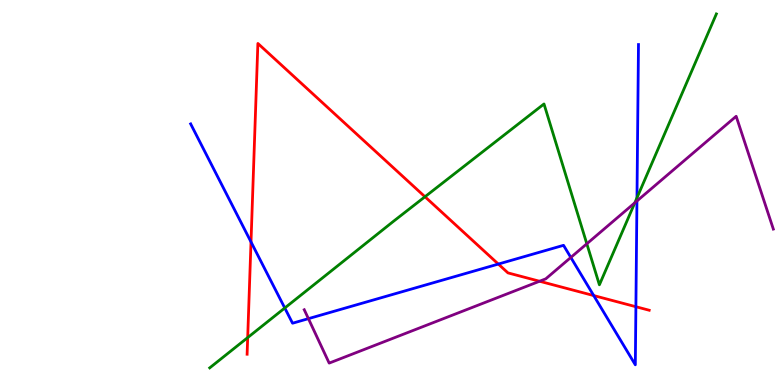[{'lines': ['blue', 'red'], 'intersections': [{'x': 3.24, 'y': 3.72}, {'x': 6.43, 'y': 3.14}, {'x': 7.66, 'y': 2.32}, {'x': 8.21, 'y': 2.03}]}, {'lines': ['green', 'red'], 'intersections': [{'x': 3.2, 'y': 1.23}, {'x': 5.48, 'y': 4.89}]}, {'lines': ['purple', 'red'], 'intersections': [{'x': 6.96, 'y': 2.69}]}, {'lines': ['blue', 'green'], 'intersections': [{'x': 3.67, 'y': 2.0}, {'x': 8.22, 'y': 4.86}]}, {'lines': ['blue', 'purple'], 'intersections': [{'x': 3.98, 'y': 1.72}, {'x': 7.37, 'y': 3.31}, {'x': 8.22, 'y': 4.78}]}, {'lines': ['green', 'purple'], 'intersections': [{'x': 7.57, 'y': 3.67}, {'x': 8.19, 'y': 4.73}]}]